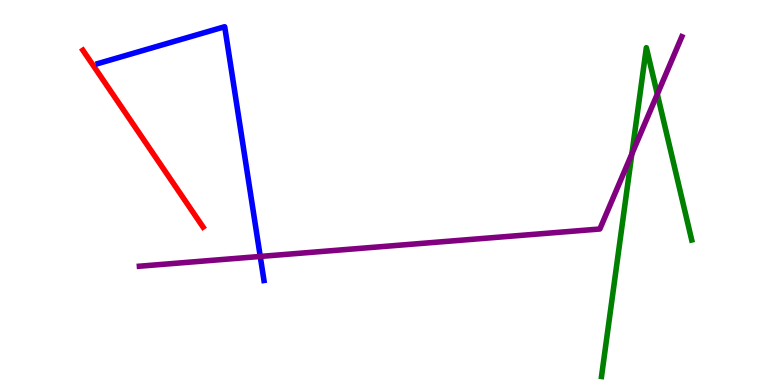[{'lines': ['blue', 'red'], 'intersections': []}, {'lines': ['green', 'red'], 'intersections': []}, {'lines': ['purple', 'red'], 'intersections': []}, {'lines': ['blue', 'green'], 'intersections': []}, {'lines': ['blue', 'purple'], 'intersections': [{'x': 3.36, 'y': 3.34}]}, {'lines': ['green', 'purple'], 'intersections': [{'x': 8.15, 'y': 6.0}, {'x': 8.48, 'y': 7.55}]}]